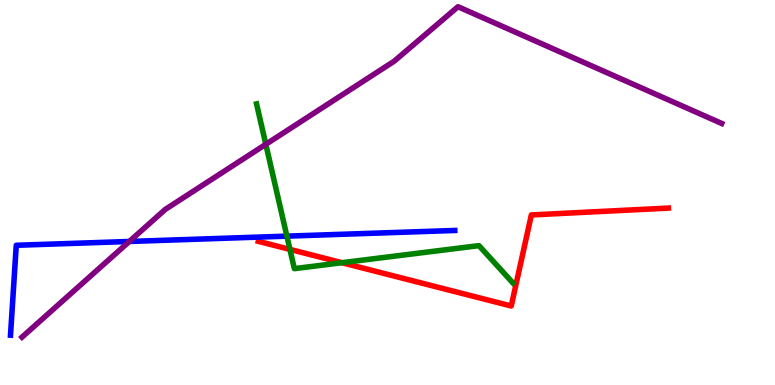[{'lines': ['blue', 'red'], 'intersections': []}, {'lines': ['green', 'red'], 'intersections': [{'x': 3.74, 'y': 3.52}, {'x': 4.41, 'y': 3.18}]}, {'lines': ['purple', 'red'], 'intersections': []}, {'lines': ['blue', 'green'], 'intersections': [{'x': 3.7, 'y': 3.87}]}, {'lines': ['blue', 'purple'], 'intersections': [{'x': 1.67, 'y': 3.73}]}, {'lines': ['green', 'purple'], 'intersections': [{'x': 3.43, 'y': 6.25}]}]